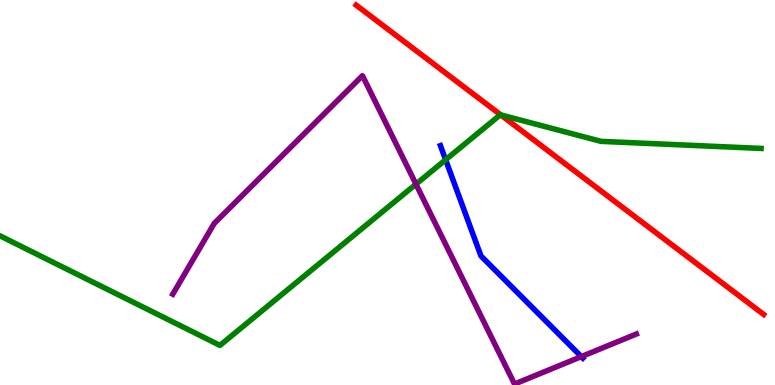[{'lines': ['blue', 'red'], 'intersections': []}, {'lines': ['green', 'red'], 'intersections': [{'x': 6.46, 'y': 7.02}]}, {'lines': ['purple', 'red'], 'intersections': []}, {'lines': ['blue', 'green'], 'intersections': [{'x': 5.75, 'y': 5.85}]}, {'lines': ['blue', 'purple'], 'intersections': [{'x': 7.5, 'y': 0.737}]}, {'lines': ['green', 'purple'], 'intersections': [{'x': 5.37, 'y': 5.22}]}]